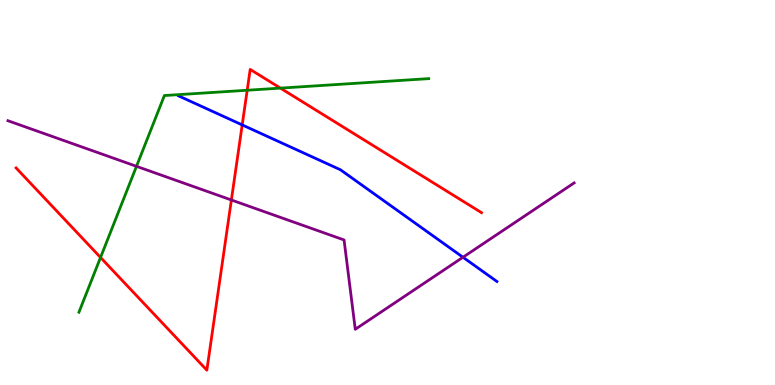[{'lines': ['blue', 'red'], 'intersections': [{'x': 3.13, 'y': 6.76}]}, {'lines': ['green', 'red'], 'intersections': [{'x': 1.3, 'y': 3.31}, {'x': 3.19, 'y': 7.66}, {'x': 3.62, 'y': 7.71}]}, {'lines': ['purple', 'red'], 'intersections': [{'x': 2.99, 'y': 4.81}]}, {'lines': ['blue', 'green'], 'intersections': []}, {'lines': ['blue', 'purple'], 'intersections': [{'x': 5.97, 'y': 3.32}]}, {'lines': ['green', 'purple'], 'intersections': [{'x': 1.76, 'y': 5.68}]}]